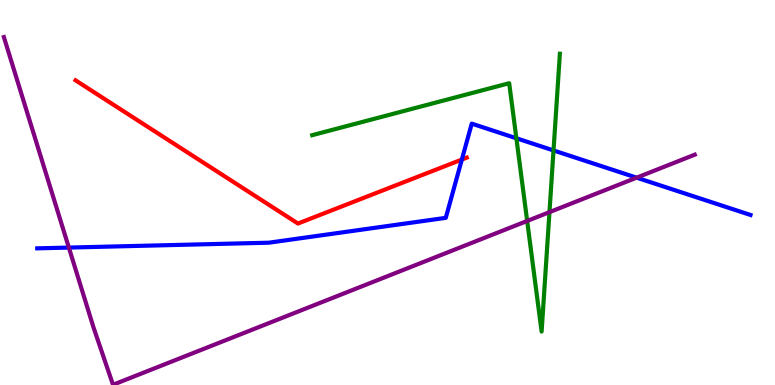[{'lines': ['blue', 'red'], 'intersections': [{'x': 5.96, 'y': 5.86}]}, {'lines': ['green', 'red'], 'intersections': []}, {'lines': ['purple', 'red'], 'intersections': []}, {'lines': ['blue', 'green'], 'intersections': [{'x': 6.66, 'y': 6.41}, {'x': 7.14, 'y': 6.09}]}, {'lines': ['blue', 'purple'], 'intersections': [{'x': 0.888, 'y': 3.57}, {'x': 8.21, 'y': 5.39}]}, {'lines': ['green', 'purple'], 'intersections': [{'x': 6.8, 'y': 4.26}, {'x': 7.09, 'y': 4.49}]}]